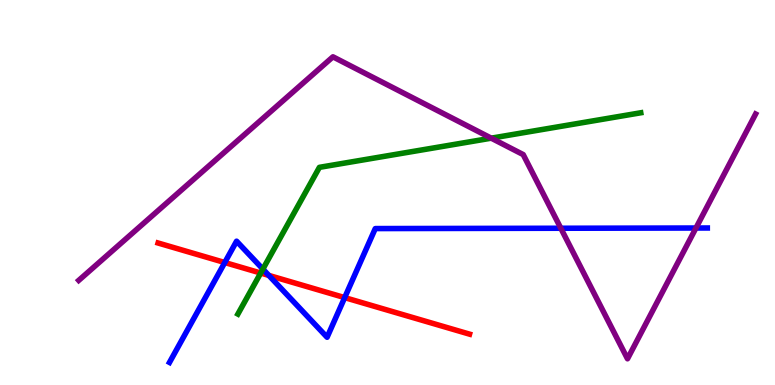[{'lines': ['blue', 'red'], 'intersections': [{'x': 2.9, 'y': 3.18}, {'x': 3.47, 'y': 2.85}, {'x': 4.45, 'y': 2.27}]}, {'lines': ['green', 'red'], 'intersections': [{'x': 3.36, 'y': 2.91}]}, {'lines': ['purple', 'red'], 'intersections': []}, {'lines': ['blue', 'green'], 'intersections': [{'x': 3.39, 'y': 3.01}]}, {'lines': ['blue', 'purple'], 'intersections': [{'x': 7.24, 'y': 4.07}, {'x': 8.98, 'y': 4.08}]}, {'lines': ['green', 'purple'], 'intersections': [{'x': 6.34, 'y': 6.41}]}]